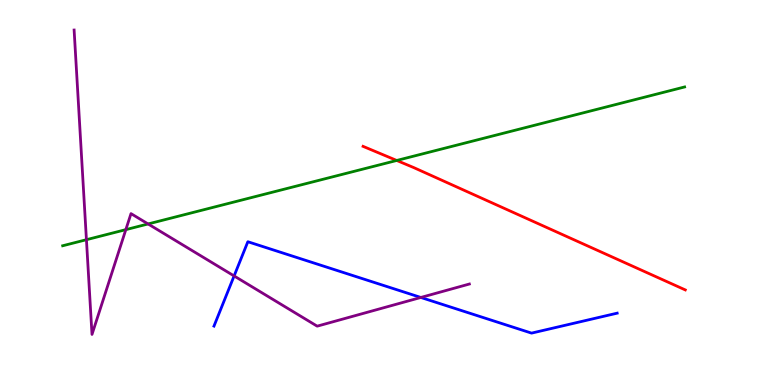[{'lines': ['blue', 'red'], 'intersections': []}, {'lines': ['green', 'red'], 'intersections': [{'x': 5.12, 'y': 5.83}]}, {'lines': ['purple', 'red'], 'intersections': []}, {'lines': ['blue', 'green'], 'intersections': []}, {'lines': ['blue', 'purple'], 'intersections': [{'x': 3.02, 'y': 2.83}, {'x': 5.43, 'y': 2.27}]}, {'lines': ['green', 'purple'], 'intersections': [{'x': 1.12, 'y': 3.77}, {'x': 1.62, 'y': 4.04}, {'x': 1.91, 'y': 4.18}]}]